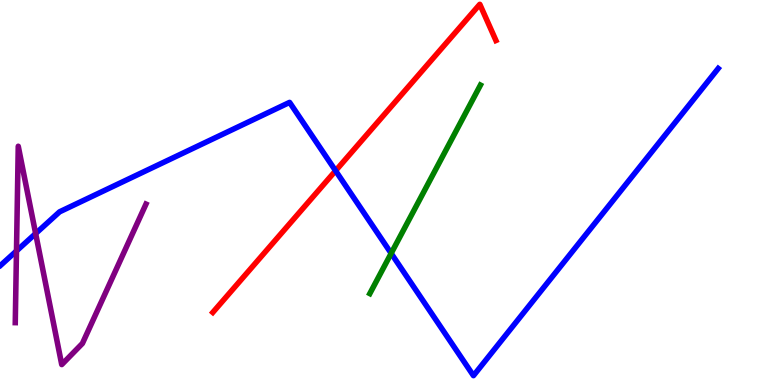[{'lines': ['blue', 'red'], 'intersections': [{'x': 4.33, 'y': 5.57}]}, {'lines': ['green', 'red'], 'intersections': []}, {'lines': ['purple', 'red'], 'intersections': []}, {'lines': ['blue', 'green'], 'intersections': [{'x': 5.05, 'y': 3.42}]}, {'lines': ['blue', 'purple'], 'intersections': [{'x': 0.213, 'y': 3.48}, {'x': 0.46, 'y': 3.93}]}, {'lines': ['green', 'purple'], 'intersections': []}]